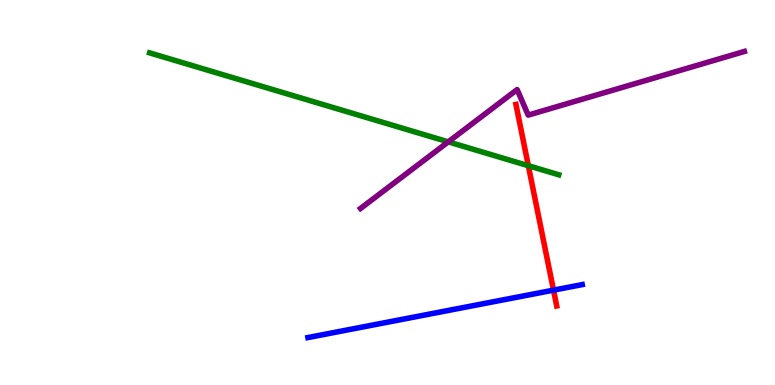[{'lines': ['blue', 'red'], 'intersections': [{'x': 7.14, 'y': 2.46}]}, {'lines': ['green', 'red'], 'intersections': [{'x': 6.82, 'y': 5.7}]}, {'lines': ['purple', 'red'], 'intersections': []}, {'lines': ['blue', 'green'], 'intersections': []}, {'lines': ['blue', 'purple'], 'intersections': []}, {'lines': ['green', 'purple'], 'intersections': [{'x': 5.78, 'y': 6.32}]}]